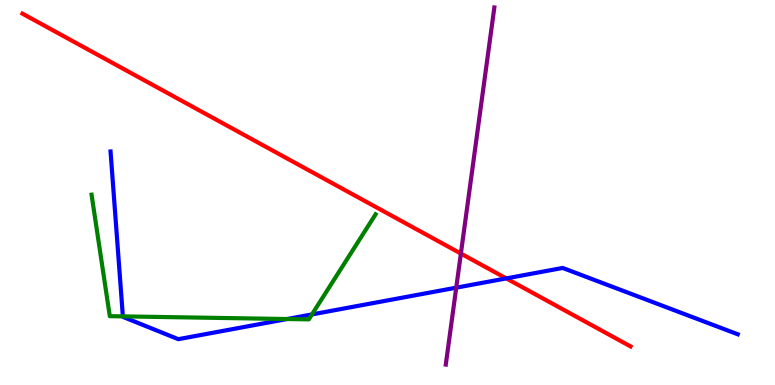[{'lines': ['blue', 'red'], 'intersections': [{'x': 6.53, 'y': 2.77}]}, {'lines': ['green', 'red'], 'intersections': []}, {'lines': ['purple', 'red'], 'intersections': [{'x': 5.95, 'y': 3.41}]}, {'lines': ['blue', 'green'], 'intersections': [{'x': 1.59, 'y': 1.78}, {'x': 3.7, 'y': 1.71}, {'x': 4.03, 'y': 1.83}]}, {'lines': ['blue', 'purple'], 'intersections': [{'x': 5.89, 'y': 2.53}]}, {'lines': ['green', 'purple'], 'intersections': []}]